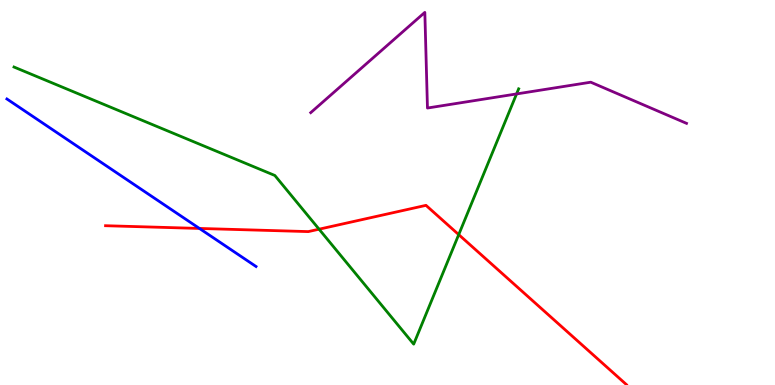[{'lines': ['blue', 'red'], 'intersections': [{'x': 2.57, 'y': 4.07}]}, {'lines': ['green', 'red'], 'intersections': [{'x': 4.12, 'y': 4.05}, {'x': 5.92, 'y': 3.91}]}, {'lines': ['purple', 'red'], 'intersections': []}, {'lines': ['blue', 'green'], 'intersections': []}, {'lines': ['blue', 'purple'], 'intersections': []}, {'lines': ['green', 'purple'], 'intersections': [{'x': 6.67, 'y': 7.56}]}]